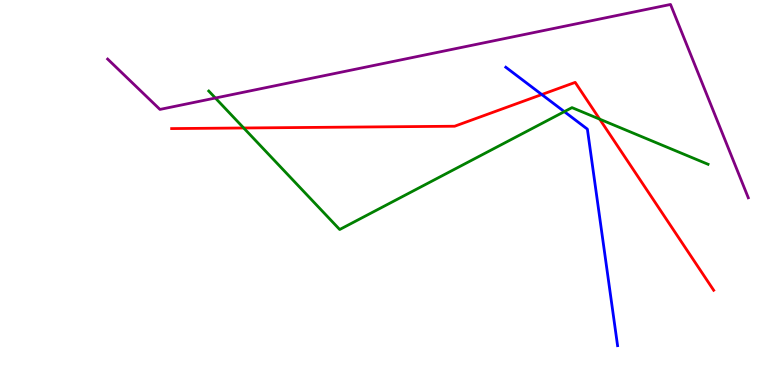[{'lines': ['blue', 'red'], 'intersections': [{'x': 6.99, 'y': 7.54}]}, {'lines': ['green', 'red'], 'intersections': [{'x': 3.14, 'y': 6.68}, {'x': 7.74, 'y': 6.91}]}, {'lines': ['purple', 'red'], 'intersections': []}, {'lines': ['blue', 'green'], 'intersections': [{'x': 7.28, 'y': 7.1}]}, {'lines': ['blue', 'purple'], 'intersections': []}, {'lines': ['green', 'purple'], 'intersections': [{'x': 2.78, 'y': 7.45}]}]